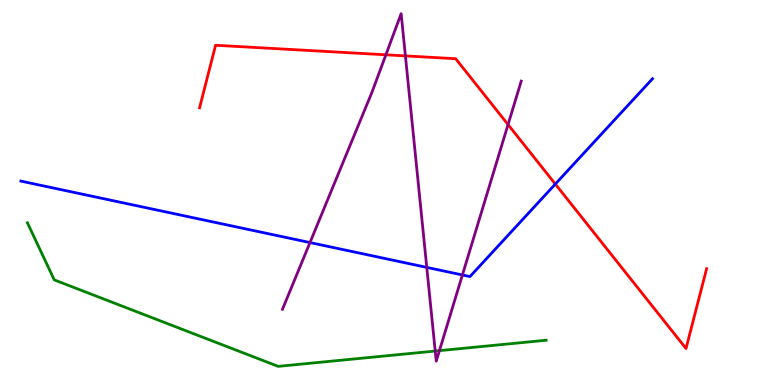[{'lines': ['blue', 'red'], 'intersections': [{'x': 7.17, 'y': 5.22}]}, {'lines': ['green', 'red'], 'intersections': []}, {'lines': ['purple', 'red'], 'intersections': [{'x': 4.98, 'y': 8.58}, {'x': 5.23, 'y': 8.55}, {'x': 6.56, 'y': 6.76}]}, {'lines': ['blue', 'green'], 'intersections': []}, {'lines': ['blue', 'purple'], 'intersections': [{'x': 4.0, 'y': 3.7}, {'x': 5.51, 'y': 3.05}, {'x': 5.97, 'y': 2.86}]}, {'lines': ['green', 'purple'], 'intersections': [{'x': 5.62, 'y': 0.882}, {'x': 5.67, 'y': 0.892}]}]